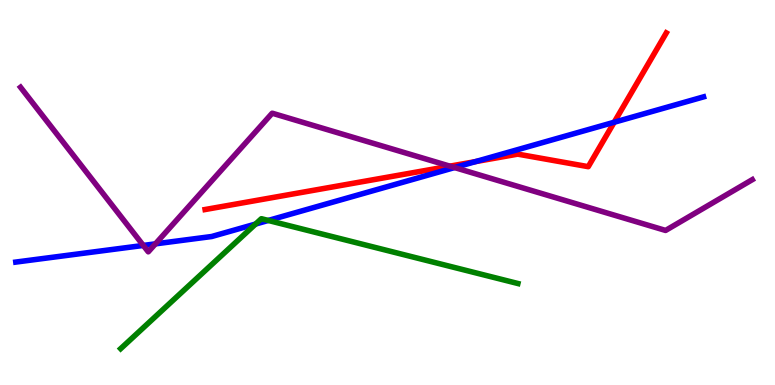[{'lines': ['blue', 'red'], 'intersections': [{'x': 6.14, 'y': 5.8}, {'x': 7.92, 'y': 6.82}]}, {'lines': ['green', 'red'], 'intersections': []}, {'lines': ['purple', 'red'], 'intersections': [{'x': 5.8, 'y': 5.68}]}, {'lines': ['blue', 'green'], 'intersections': [{'x': 3.3, 'y': 4.18}, {'x': 3.46, 'y': 4.27}]}, {'lines': ['blue', 'purple'], 'intersections': [{'x': 1.85, 'y': 3.62}, {'x': 2.01, 'y': 3.67}, {'x': 5.87, 'y': 5.65}]}, {'lines': ['green', 'purple'], 'intersections': []}]